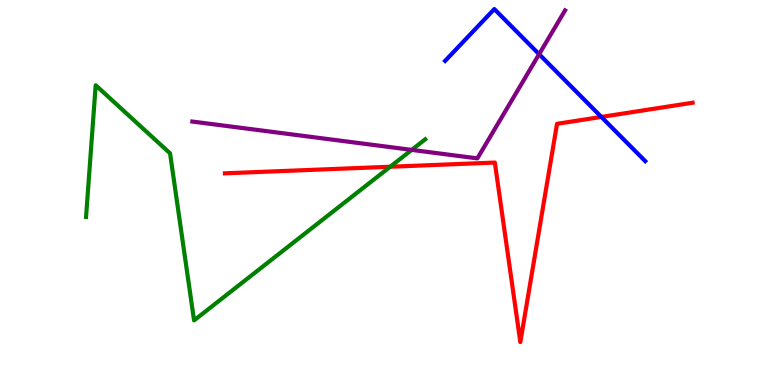[{'lines': ['blue', 'red'], 'intersections': [{'x': 7.76, 'y': 6.96}]}, {'lines': ['green', 'red'], 'intersections': [{'x': 5.04, 'y': 5.67}]}, {'lines': ['purple', 'red'], 'intersections': []}, {'lines': ['blue', 'green'], 'intersections': []}, {'lines': ['blue', 'purple'], 'intersections': [{'x': 6.96, 'y': 8.59}]}, {'lines': ['green', 'purple'], 'intersections': [{'x': 5.31, 'y': 6.11}]}]